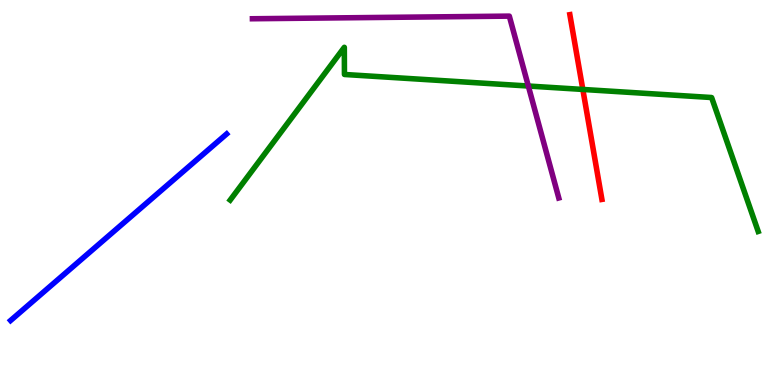[{'lines': ['blue', 'red'], 'intersections': []}, {'lines': ['green', 'red'], 'intersections': [{'x': 7.52, 'y': 7.68}]}, {'lines': ['purple', 'red'], 'intersections': []}, {'lines': ['blue', 'green'], 'intersections': []}, {'lines': ['blue', 'purple'], 'intersections': []}, {'lines': ['green', 'purple'], 'intersections': [{'x': 6.82, 'y': 7.77}]}]